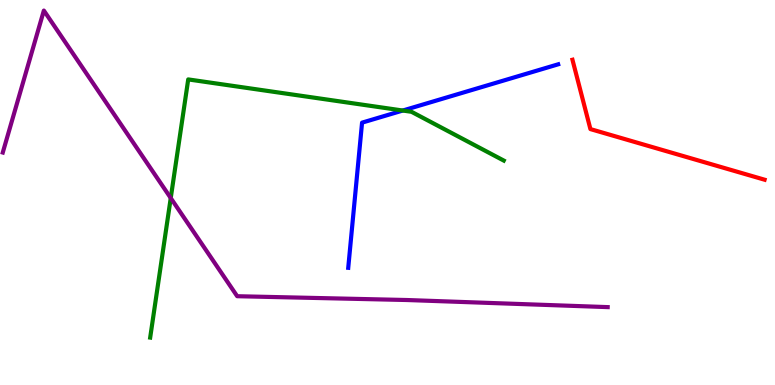[{'lines': ['blue', 'red'], 'intersections': []}, {'lines': ['green', 'red'], 'intersections': []}, {'lines': ['purple', 'red'], 'intersections': []}, {'lines': ['blue', 'green'], 'intersections': [{'x': 5.2, 'y': 7.13}]}, {'lines': ['blue', 'purple'], 'intersections': []}, {'lines': ['green', 'purple'], 'intersections': [{'x': 2.2, 'y': 4.86}]}]